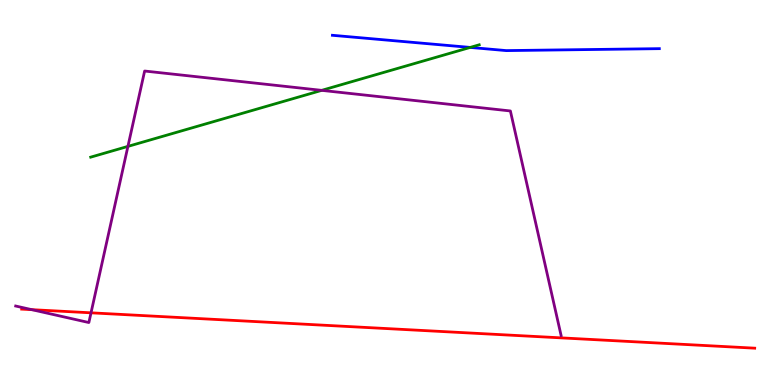[{'lines': ['blue', 'red'], 'intersections': []}, {'lines': ['green', 'red'], 'intersections': []}, {'lines': ['purple', 'red'], 'intersections': [{'x': 0.411, 'y': 1.96}, {'x': 1.17, 'y': 1.87}]}, {'lines': ['blue', 'green'], 'intersections': [{'x': 6.07, 'y': 8.77}]}, {'lines': ['blue', 'purple'], 'intersections': []}, {'lines': ['green', 'purple'], 'intersections': [{'x': 1.65, 'y': 6.2}, {'x': 4.15, 'y': 7.65}]}]